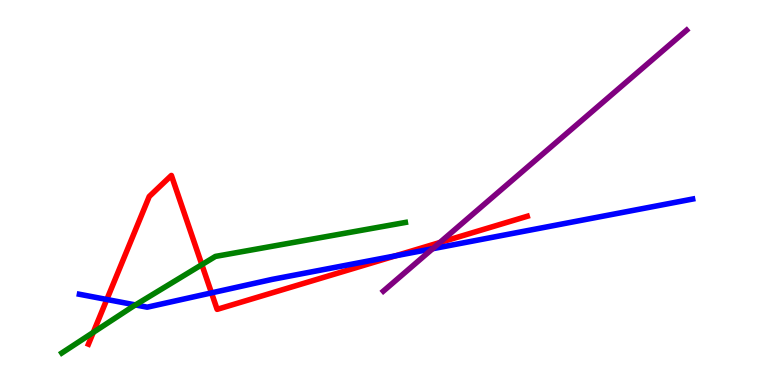[{'lines': ['blue', 'red'], 'intersections': [{'x': 1.38, 'y': 2.22}, {'x': 2.73, 'y': 2.39}, {'x': 5.1, 'y': 3.36}]}, {'lines': ['green', 'red'], 'intersections': [{'x': 1.2, 'y': 1.37}, {'x': 2.6, 'y': 3.13}]}, {'lines': ['purple', 'red'], 'intersections': [{'x': 5.68, 'y': 3.7}]}, {'lines': ['blue', 'green'], 'intersections': [{'x': 1.75, 'y': 2.08}]}, {'lines': ['blue', 'purple'], 'intersections': [{'x': 5.58, 'y': 3.54}]}, {'lines': ['green', 'purple'], 'intersections': []}]